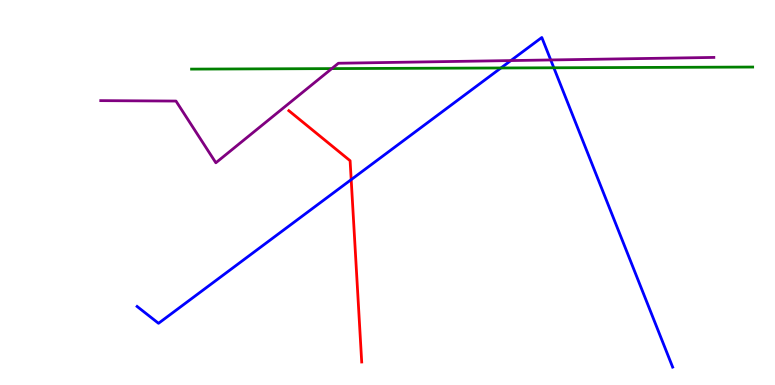[{'lines': ['blue', 'red'], 'intersections': [{'x': 4.53, 'y': 5.33}]}, {'lines': ['green', 'red'], 'intersections': []}, {'lines': ['purple', 'red'], 'intersections': []}, {'lines': ['blue', 'green'], 'intersections': [{'x': 6.46, 'y': 8.23}, {'x': 7.15, 'y': 8.24}]}, {'lines': ['blue', 'purple'], 'intersections': [{'x': 6.59, 'y': 8.43}, {'x': 7.11, 'y': 8.44}]}, {'lines': ['green', 'purple'], 'intersections': [{'x': 4.28, 'y': 8.22}]}]